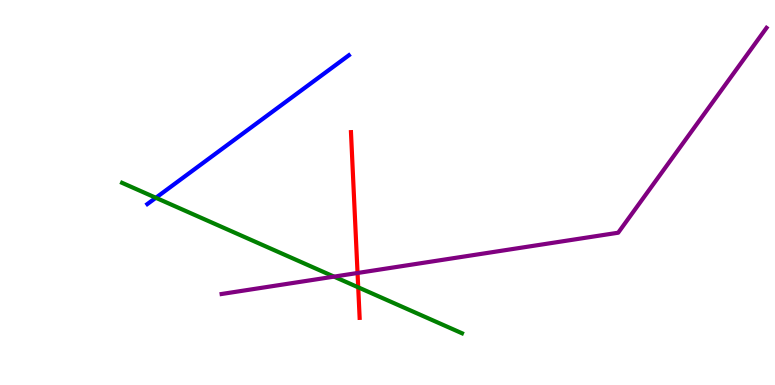[{'lines': ['blue', 'red'], 'intersections': []}, {'lines': ['green', 'red'], 'intersections': [{'x': 4.62, 'y': 2.54}]}, {'lines': ['purple', 'red'], 'intersections': [{'x': 4.61, 'y': 2.91}]}, {'lines': ['blue', 'green'], 'intersections': [{'x': 2.01, 'y': 4.86}]}, {'lines': ['blue', 'purple'], 'intersections': []}, {'lines': ['green', 'purple'], 'intersections': [{'x': 4.31, 'y': 2.81}]}]